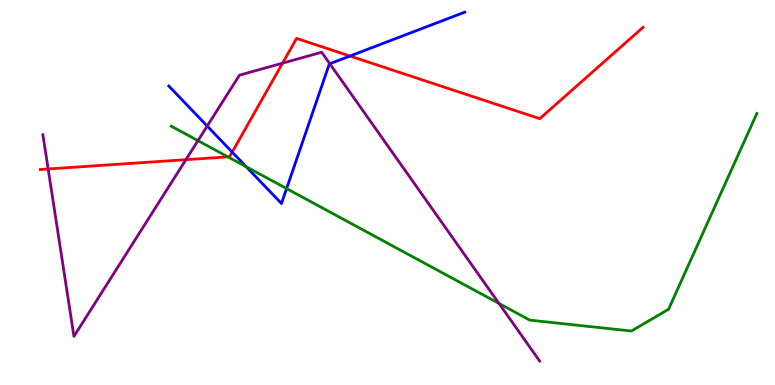[{'lines': ['blue', 'red'], 'intersections': [{'x': 3.0, 'y': 6.05}, {'x': 4.52, 'y': 8.54}]}, {'lines': ['green', 'red'], 'intersections': [{'x': 2.94, 'y': 5.93}]}, {'lines': ['purple', 'red'], 'intersections': [{'x': 0.621, 'y': 5.61}, {'x': 2.4, 'y': 5.85}, {'x': 3.65, 'y': 8.36}]}, {'lines': ['blue', 'green'], 'intersections': [{'x': 3.18, 'y': 5.67}, {'x': 3.7, 'y': 5.1}]}, {'lines': ['blue', 'purple'], 'intersections': [{'x': 2.67, 'y': 6.73}, {'x': 4.26, 'y': 8.34}]}, {'lines': ['green', 'purple'], 'intersections': [{'x': 2.55, 'y': 6.35}, {'x': 6.44, 'y': 2.12}]}]